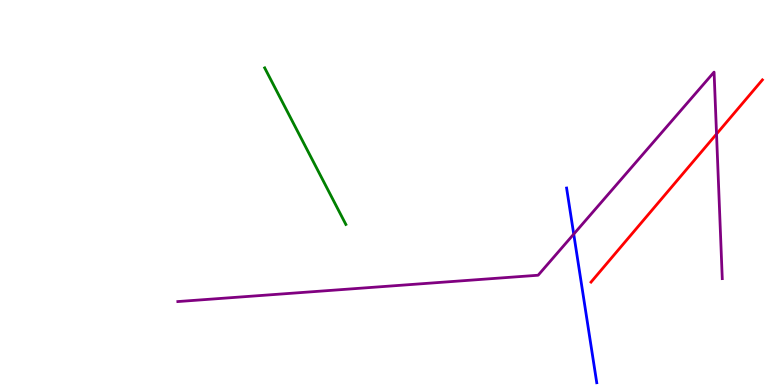[{'lines': ['blue', 'red'], 'intersections': []}, {'lines': ['green', 'red'], 'intersections': []}, {'lines': ['purple', 'red'], 'intersections': [{'x': 9.25, 'y': 6.52}]}, {'lines': ['blue', 'green'], 'intersections': []}, {'lines': ['blue', 'purple'], 'intersections': [{'x': 7.4, 'y': 3.92}]}, {'lines': ['green', 'purple'], 'intersections': []}]